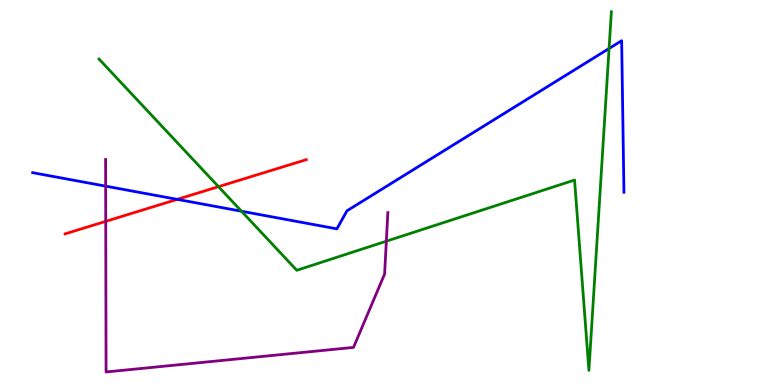[{'lines': ['blue', 'red'], 'intersections': [{'x': 2.29, 'y': 4.82}]}, {'lines': ['green', 'red'], 'intersections': [{'x': 2.82, 'y': 5.15}]}, {'lines': ['purple', 'red'], 'intersections': [{'x': 1.36, 'y': 4.25}]}, {'lines': ['blue', 'green'], 'intersections': [{'x': 3.12, 'y': 4.51}, {'x': 7.86, 'y': 8.74}]}, {'lines': ['blue', 'purple'], 'intersections': [{'x': 1.36, 'y': 5.16}]}, {'lines': ['green', 'purple'], 'intersections': [{'x': 4.98, 'y': 3.74}]}]